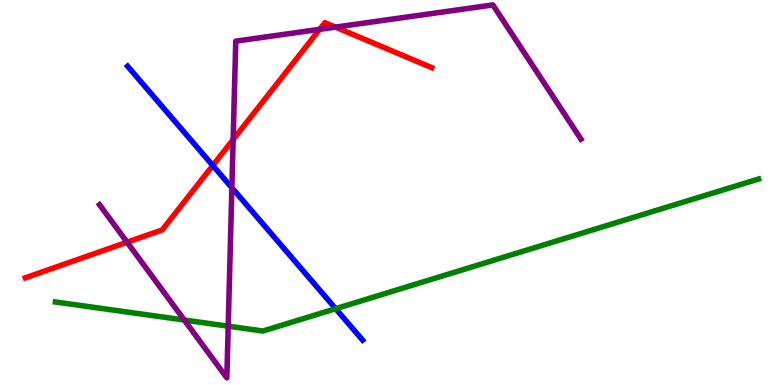[{'lines': ['blue', 'red'], 'intersections': [{'x': 2.75, 'y': 5.7}]}, {'lines': ['green', 'red'], 'intersections': []}, {'lines': ['purple', 'red'], 'intersections': [{'x': 1.64, 'y': 3.71}, {'x': 3.01, 'y': 6.37}, {'x': 4.13, 'y': 9.24}, {'x': 4.33, 'y': 9.3}]}, {'lines': ['blue', 'green'], 'intersections': [{'x': 4.33, 'y': 1.98}]}, {'lines': ['blue', 'purple'], 'intersections': [{'x': 2.99, 'y': 5.12}]}, {'lines': ['green', 'purple'], 'intersections': [{'x': 2.38, 'y': 1.69}, {'x': 2.94, 'y': 1.53}]}]